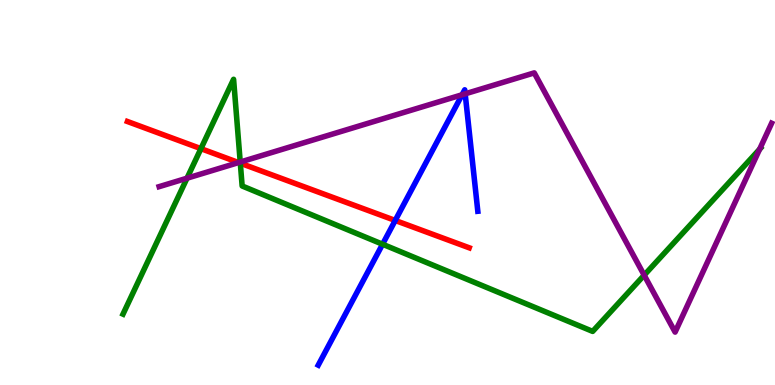[{'lines': ['blue', 'red'], 'intersections': [{'x': 5.1, 'y': 4.27}]}, {'lines': ['green', 'red'], 'intersections': [{'x': 2.59, 'y': 6.14}, {'x': 3.1, 'y': 5.76}]}, {'lines': ['purple', 'red'], 'intersections': [{'x': 3.08, 'y': 5.78}]}, {'lines': ['blue', 'green'], 'intersections': [{'x': 4.94, 'y': 3.66}]}, {'lines': ['blue', 'purple'], 'intersections': [{'x': 5.96, 'y': 7.54}, {'x': 6.0, 'y': 7.56}]}, {'lines': ['green', 'purple'], 'intersections': [{'x': 2.41, 'y': 5.37}, {'x': 3.1, 'y': 5.79}, {'x': 8.31, 'y': 2.85}, {'x': 9.8, 'y': 6.12}]}]